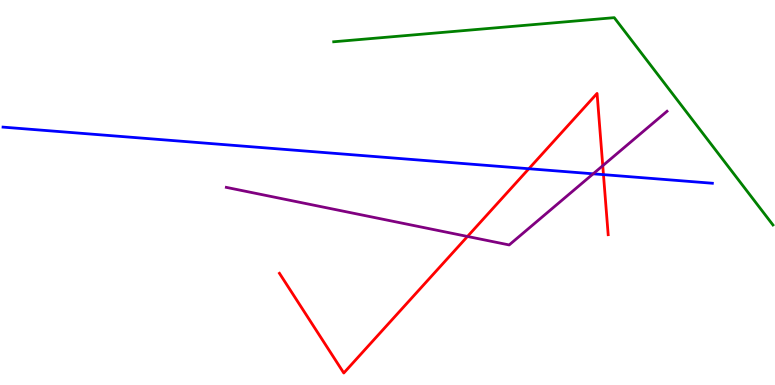[{'lines': ['blue', 'red'], 'intersections': [{'x': 6.82, 'y': 5.62}, {'x': 7.79, 'y': 5.46}]}, {'lines': ['green', 'red'], 'intersections': []}, {'lines': ['purple', 'red'], 'intersections': [{'x': 6.03, 'y': 3.86}, {'x': 7.78, 'y': 5.7}]}, {'lines': ['blue', 'green'], 'intersections': []}, {'lines': ['blue', 'purple'], 'intersections': [{'x': 7.65, 'y': 5.49}]}, {'lines': ['green', 'purple'], 'intersections': []}]